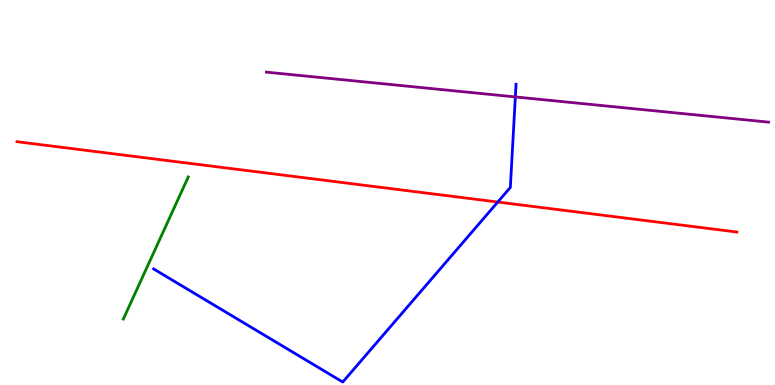[{'lines': ['blue', 'red'], 'intersections': [{'x': 6.42, 'y': 4.75}]}, {'lines': ['green', 'red'], 'intersections': []}, {'lines': ['purple', 'red'], 'intersections': []}, {'lines': ['blue', 'green'], 'intersections': []}, {'lines': ['blue', 'purple'], 'intersections': [{'x': 6.65, 'y': 7.48}]}, {'lines': ['green', 'purple'], 'intersections': []}]